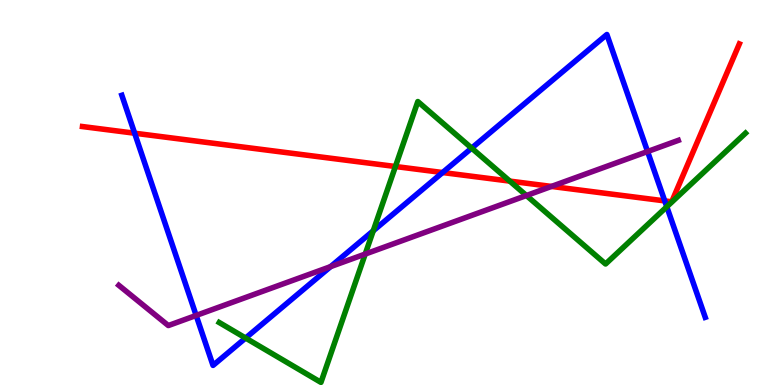[{'lines': ['blue', 'red'], 'intersections': [{'x': 1.74, 'y': 6.54}, {'x': 5.71, 'y': 5.52}, {'x': 8.58, 'y': 4.78}]}, {'lines': ['green', 'red'], 'intersections': [{'x': 5.1, 'y': 5.68}, {'x': 6.58, 'y': 5.3}]}, {'lines': ['purple', 'red'], 'intersections': [{'x': 7.12, 'y': 5.16}]}, {'lines': ['blue', 'green'], 'intersections': [{'x': 3.17, 'y': 1.22}, {'x': 4.82, 'y': 4.01}, {'x': 6.09, 'y': 6.15}, {'x': 8.6, 'y': 4.63}]}, {'lines': ['blue', 'purple'], 'intersections': [{'x': 2.53, 'y': 1.81}, {'x': 4.27, 'y': 3.07}, {'x': 8.36, 'y': 6.06}]}, {'lines': ['green', 'purple'], 'intersections': [{'x': 4.71, 'y': 3.4}, {'x': 6.79, 'y': 4.92}]}]